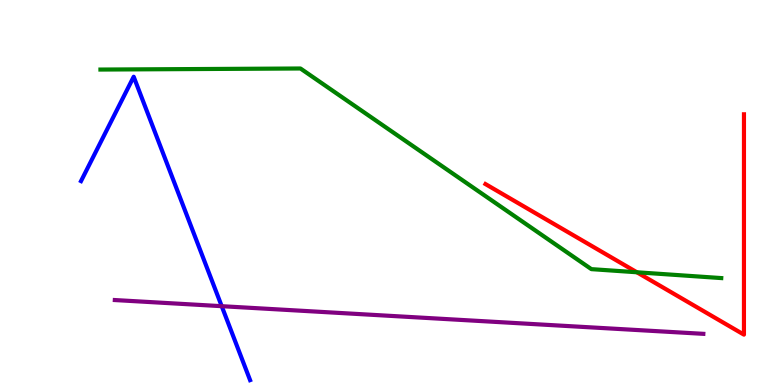[{'lines': ['blue', 'red'], 'intersections': []}, {'lines': ['green', 'red'], 'intersections': [{'x': 8.22, 'y': 2.93}]}, {'lines': ['purple', 'red'], 'intersections': []}, {'lines': ['blue', 'green'], 'intersections': []}, {'lines': ['blue', 'purple'], 'intersections': [{'x': 2.86, 'y': 2.05}]}, {'lines': ['green', 'purple'], 'intersections': []}]